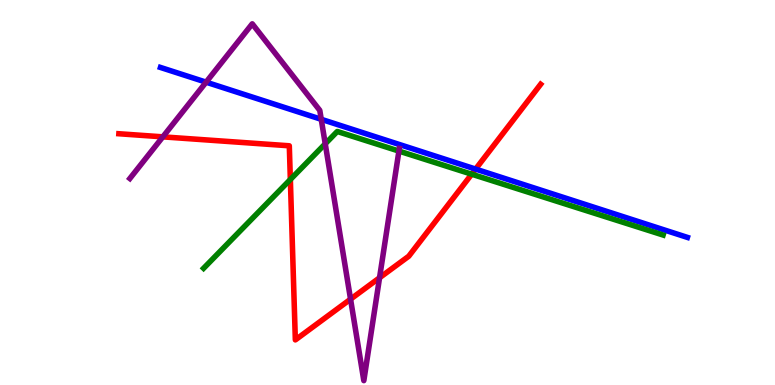[{'lines': ['blue', 'red'], 'intersections': [{'x': 6.14, 'y': 5.61}]}, {'lines': ['green', 'red'], 'intersections': [{'x': 3.75, 'y': 5.34}, {'x': 6.09, 'y': 5.48}]}, {'lines': ['purple', 'red'], 'intersections': [{'x': 2.1, 'y': 6.45}, {'x': 4.52, 'y': 2.23}, {'x': 4.9, 'y': 2.79}]}, {'lines': ['blue', 'green'], 'intersections': []}, {'lines': ['blue', 'purple'], 'intersections': [{'x': 2.66, 'y': 7.87}, {'x': 4.15, 'y': 6.9}]}, {'lines': ['green', 'purple'], 'intersections': [{'x': 4.2, 'y': 6.26}, {'x': 5.15, 'y': 6.08}]}]